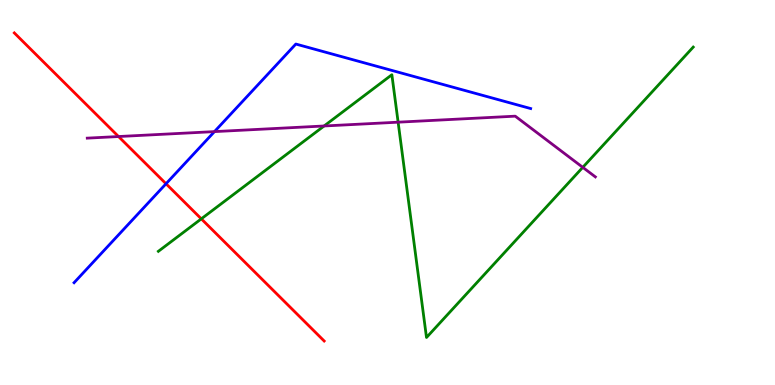[{'lines': ['blue', 'red'], 'intersections': [{'x': 2.14, 'y': 5.23}]}, {'lines': ['green', 'red'], 'intersections': [{'x': 2.6, 'y': 4.32}]}, {'lines': ['purple', 'red'], 'intersections': [{'x': 1.53, 'y': 6.45}]}, {'lines': ['blue', 'green'], 'intersections': []}, {'lines': ['blue', 'purple'], 'intersections': [{'x': 2.77, 'y': 6.58}]}, {'lines': ['green', 'purple'], 'intersections': [{'x': 4.18, 'y': 6.73}, {'x': 5.14, 'y': 6.83}, {'x': 7.52, 'y': 5.65}]}]